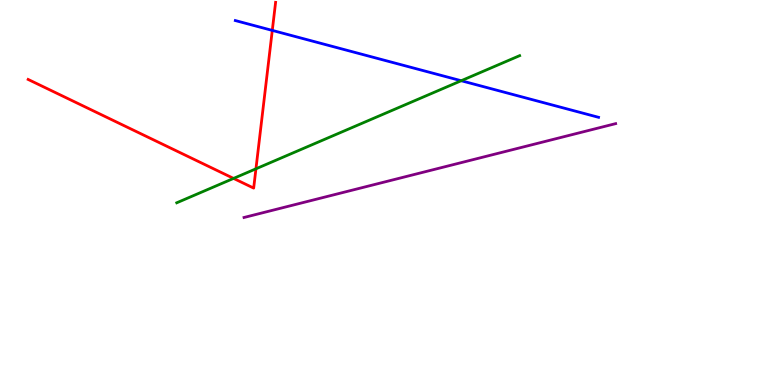[{'lines': ['blue', 'red'], 'intersections': [{'x': 3.51, 'y': 9.21}]}, {'lines': ['green', 'red'], 'intersections': [{'x': 3.01, 'y': 5.37}, {'x': 3.3, 'y': 5.62}]}, {'lines': ['purple', 'red'], 'intersections': []}, {'lines': ['blue', 'green'], 'intersections': [{'x': 5.95, 'y': 7.9}]}, {'lines': ['blue', 'purple'], 'intersections': []}, {'lines': ['green', 'purple'], 'intersections': []}]